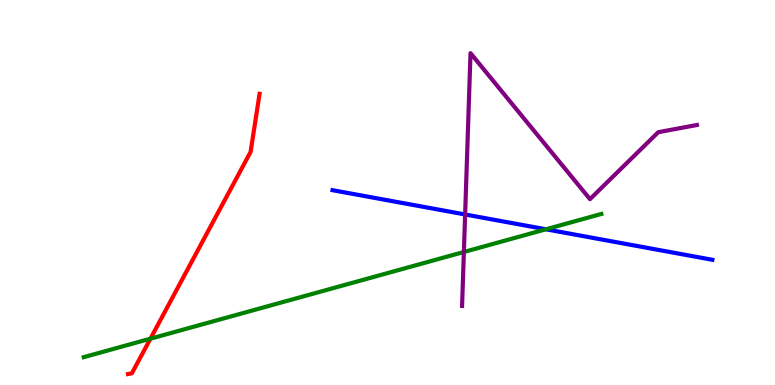[{'lines': ['blue', 'red'], 'intersections': []}, {'lines': ['green', 'red'], 'intersections': [{'x': 1.94, 'y': 1.2}]}, {'lines': ['purple', 'red'], 'intersections': []}, {'lines': ['blue', 'green'], 'intersections': [{'x': 7.04, 'y': 4.04}]}, {'lines': ['blue', 'purple'], 'intersections': [{'x': 6.0, 'y': 4.43}]}, {'lines': ['green', 'purple'], 'intersections': [{'x': 5.99, 'y': 3.45}]}]